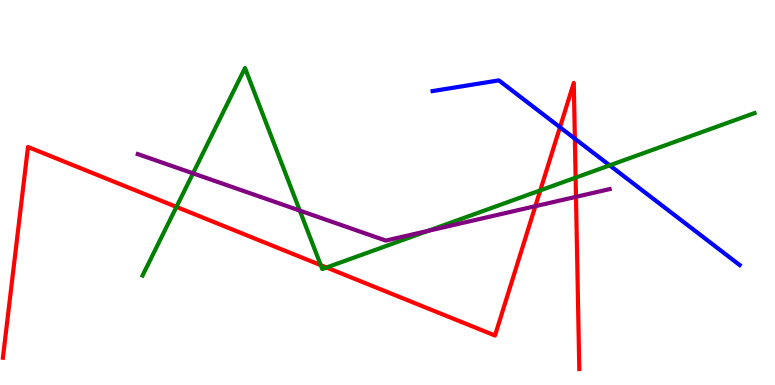[{'lines': ['blue', 'red'], 'intersections': [{'x': 7.23, 'y': 6.7}, {'x': 7.42, 'y': 6.4}]}, {'lines': ['green', 'red'], 'intersections': [{'x': 2.28, 'y': 4.63}, {'x': 4.14, 'y': 3.11}, {'x': 4.21, 'y': 3.05}, {'x': 6.97, 'y': 5.05}, {'x': 7.43, 'y': 5.39}]}, {'lines': ['purple', 'red'], 'intersections': [{'x': 6.91, 'y': 4.64}, {'x': 7.43, 'y': 4.89}]}, {'lines': ['blue', 'green'], 'intersections': [{'x': 7.87, 'y': 5.71}]}, {'lines': ['blue', 'purple'], 'intersections': []}, {'lines': ['green', 'purple'], 'intersections': [{'x': 2.49, 'y': 5.5}, {'x': 3.87, 'y': 4.53}, {'x': 5.53, 'y': 4.0}]}]